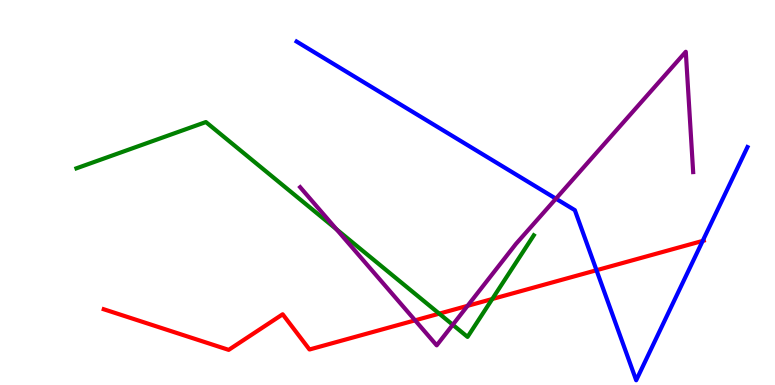[{'lines': ['blue', 'red'], 'intersections': [{'x': 7.7, 'y': 2.98}, {'x': 9.07, 'y': 3.74}]}, {'lines': ['green', 'red'], 'intersections': [{'x': 5.67, 'y': 1.85}, {'x': 6.35, 'y': 2.23}]}, {'lines': ['purple', 'red'], 'intersections': [{'x': 5.36, 'y': 1.68}, {'x': 6.03, 'y': 2.06}]}, {'lines': ['blue', 'green'], 'intersections': []}, {'lines': ['blue', 'purple'], 'intersections': [{'x': 7.17, 'y': 4.84}]}, {'lines': ['green', 'purple'], 'intersections': [{'x': 4.34, 'y': 4.04}, {'x': 5.84, 'y': 1.56}]}]